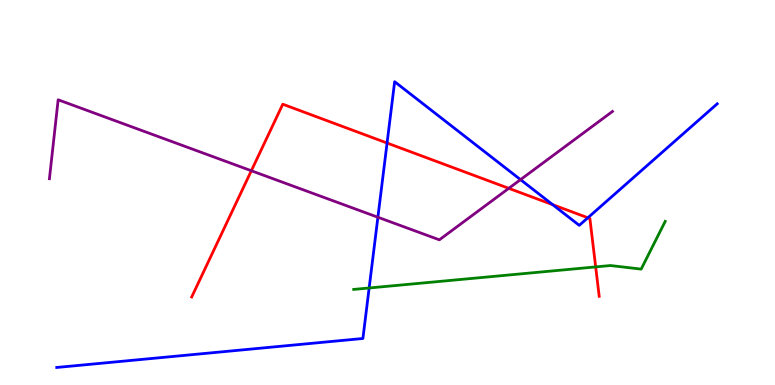[{'lines': ['blue', 'red'], 'intersections': [{'x': 4.99, 'y': 6.29}, {'x': 7.13, 'y': 4.68}, {'x': 7.59, 'y': 4.34}]}, {'lines': ['green', 'red'], 'intersections': [{'x': 7.69, 'y': 3.07}]}, {'lines': ['purple', 'red'], 'intersections': [{'x': 3.24, 'y': 5.56}, {'x': 6.57, 'y': 5.11}]}, {'lines': ['blue', 'green'], 'intersections': [{'x': 4.76, 'y': 2.52}]}, {'lines': ['blue', 'purple'], 'intersections': [{'x': 4.88, 'y': 4.36}, {'x': 6.72, 'y': 5.33}]}, {'lines': ['green', 'purple'], 'intersections': []}]